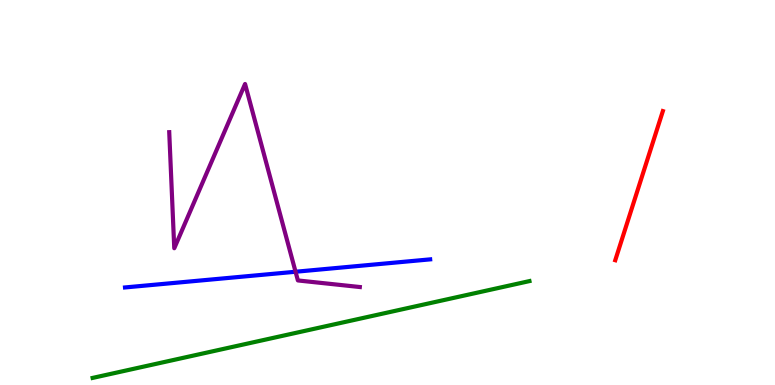[{'lines': ['blue', 'red'], 'intersections': []}, {'lines': ['green', 'red'], 'intersections': []}, {'lines': ['purple', 'red'], 'intersections': []}, {'lines': ['blue', 'green'], 'intersections': []}, {'lines': ['blue', 'purple'], 'intersections': [{'x': 3.81, 'y': 2.94}]}, {'lines': ['green', 'purple'], 'intersections': []}]